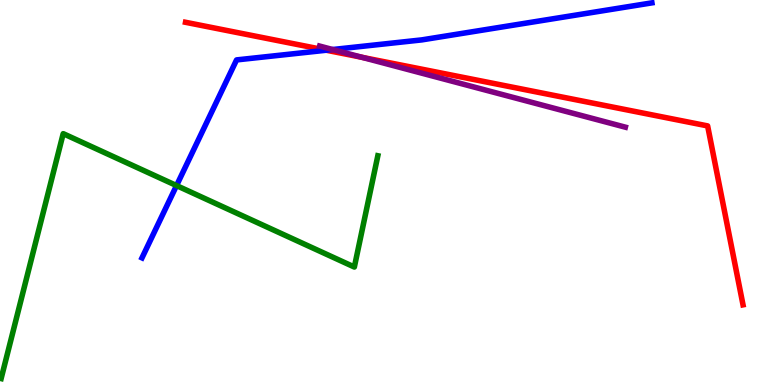[{'lines': ['blue', 'red'], 'intersections': [{'x': 4.21, 'y': 8.7}]}, {'lines': ['green', 'red'], 'intersections': []}, {'lines': ['purple', 'red'], 'intersections': [{'x': 4.67, 'y': 8.51}]}, {'lines': ['blue', 'green'], 'intersections': [{'x': 2.28, 'y': 5.18}]}, {'lines': ['blue', 'purple'], 'intersections': [{'x': 4.29, 'y': 8.71}]}, {'lines': ['green', 'purple'], 'intersections': []}]